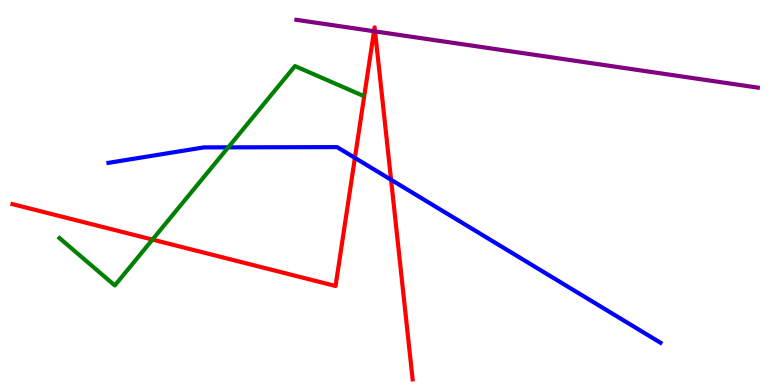[{'lines': ['blue', 'red'], 'intersections': [{'x': 4.58, 'y': 5.9}, {'x': 5.05, 'y': 5.33}]}, {'lines': ['green', 'red'], 'intersections': [{'x': 1.97, 'y': 3.78}]}, {'lines': ['purple', 'red'], 'intersections': [{'x': 4.83, 'y': 9.19}, {'x': 4.84, 'y': 9.18}]}, {'lines': ['blue', 'green'], 'intersections': [{'x': 2.94, 'y': 6.17}]}, {'lines': ['blue', 'purple'], 'intersections': []}, {'lines': ['green', 'purple'], 'intersections': []}]